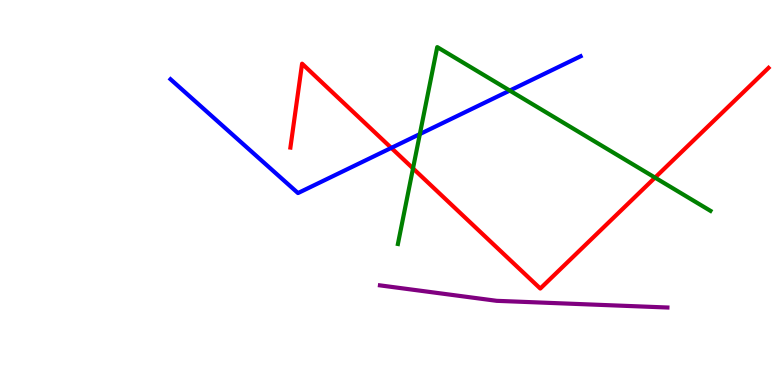[{'lines': ['blue', 'red'], 'intersections': [{'x': 5.05, 'y': 6.16}]}, {'lines': ['green', 'red'], 'intersections': [{'x': 5.33, 'y': 5.63}, {'x': 8.45, 'y': 5.39}]}, {'lines': ['purple', 'red'], 'intersections': []}, {'lines': ['blue', 'green'], 'intersections': [{'x': 5.42, 'y': 6.52}, {'x': 6.58, 'y': 7.65}]}, {'lines': ['blue', 'purple'], 'intersections': []}, {'lines': ['green', 'purple'], 'intersections': []}]